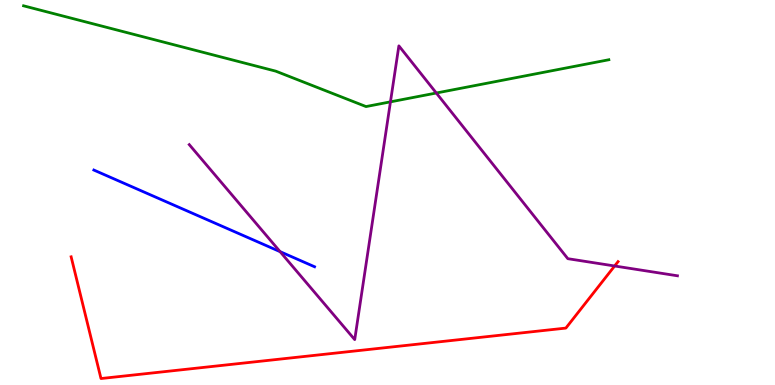[{'lines': ['blue', 'red'], 'intersections': []}, {'lines': ['green', 'red'], 'intersections': []}, {'lines': ['purple', 'red'], 'intersections': [{'x': 7.93, 'y': 3.09}]}, {'lines': ['blue', 'green'], 'intersections': []}, {'lines': ['blue', 'purple'], 'intersections': [{'x': 3.61, 'y': 3.46}]}, {'lines': ['green', 'purple'], 'intersections': [{'x': 5.04, 'y': 7.35}, {'x': 5.63, 'y': 7.58}]}]